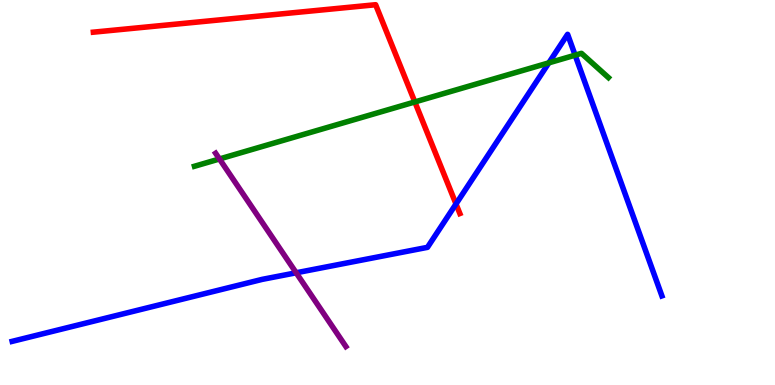[{'lines': ['blue', 'red'], 'intersections': [{'x': 5.88, 'y': 4.7}]}, {'lines': ['green', 'red'], 'intersections': [{'x': 5.35, 'y': 7.35}]}, {'lines': ['purple', 'red'], 'intersections': []}, {'lines': ['blue', 'green'], 'intersections': [{'x': 7.08, 'y': 8.37}, {'x': 7.42, 'y': 8.57}]}, {'lines': ['blue', 'purple'], 'intersections': [{'x': 3.82, 'y': 2.91}]}, {'lines': ['green', 'purple'], 'intersections': [{'x': 2.83, 'y': 5.87}]}]